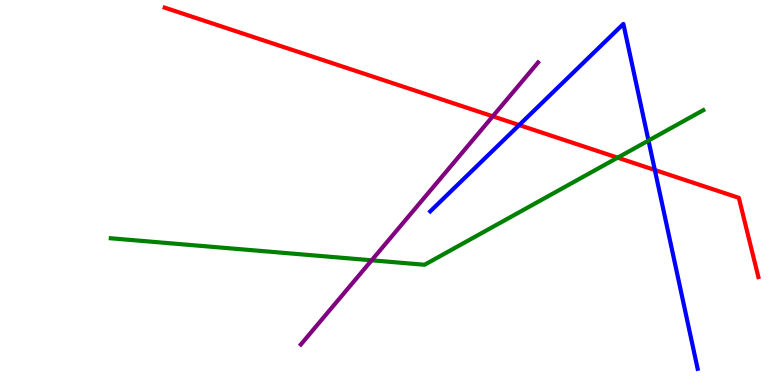[{'lines': ['blue', 'red'], 'intersections': [{'x': 6.7, 'y': 6.75}, {'x': 8.45, 'y': 5.58}]}, {'lines': ['green', 'red'], 'intersections': [{'x': 7.97, 'y': 5.9}]}, {'lines': ['purple', 'red'], 'intersections': [{'x': 6.36, 'y': 6.98}]}, {'lines': ['blue', 'green'], 'intersections': [{'x': 8.37, 'y': 6.35}]}, {'lines': ['blue', 'purple'], 'intersections': []}, {'lines': ['green', 'purple'], 'intersections': [{'x': 4.8, 'y': 3.24}]}]